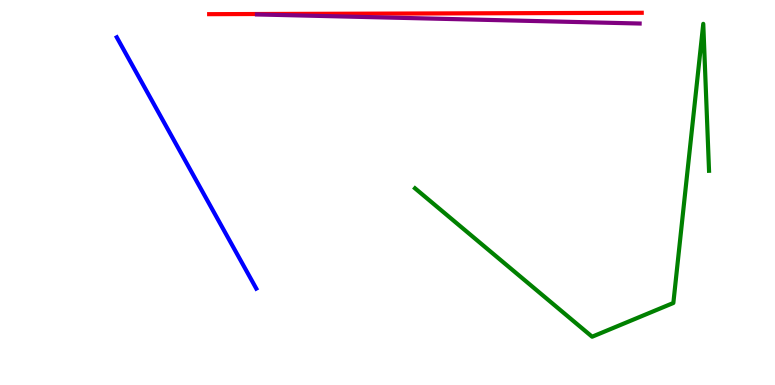[{'lines': ['blue', 'red'], 'intersections': []}, {'lines': ['green', 'red'], 'intersections': []}, {'lines': ['purple', 'red'], 'intersections': []}, {'lines': ['blue', 'green'], 'intersections': []}, {'lines': ['blue', 'purple'], 'intersections': []}, {'lines': ['green', 'purple'], 'intersections': []}]